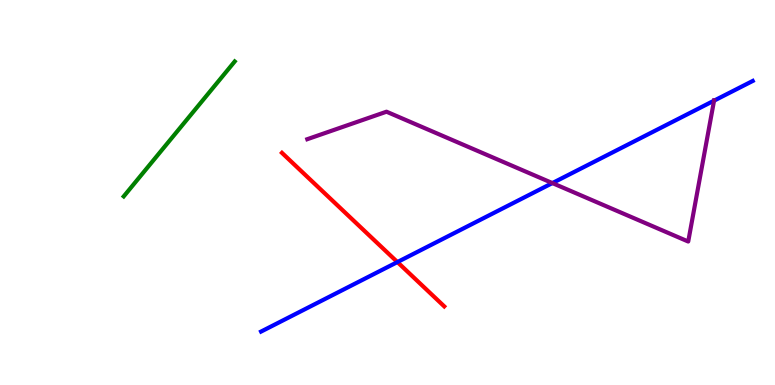[{'lines': ['blue', 'red'], 'intersections': [{'x': 5.13, 'y': 3.19}]}, {'lines': ['green', 'red'], 'intersections': []}, {'lines': ['purple', 'red'], 'intersections': []}, {'lines': ['blue', 'green'], 'intersections': []}, {'lines': ['blue', 'purple'], 'intersections': [{'x': 7.13, 'y': 5.24}, {'x': 9.21, 'y': 7.39}]}, {'lines': ['green', 'purple'], 'intersections': []}]